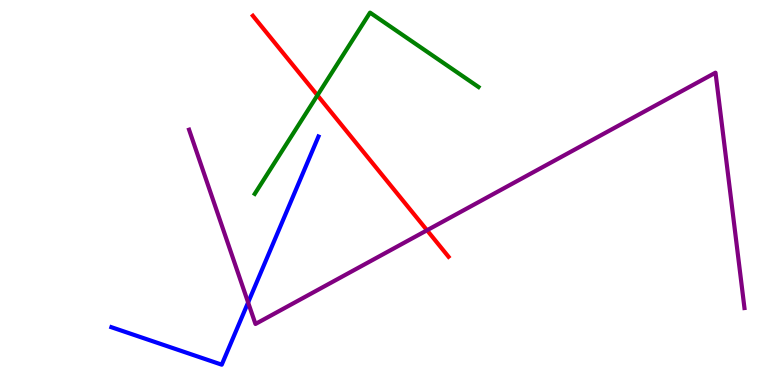[{'lines': ['blue', 'red'], 'intersections': []}, {'lines': ['green', 'red'], 'intersections': [{'x': 4.1, 'y': 7.52}]}, {'lines': ['purple', 'red'], 'intersections': [{'x': 5.51, 'y': 4.02}]}, {'lines': ['blue', 'green'], 'intersections': []}, {'lines': ['blue', 'purple'], 'intersections': [{'x': 3.2, 'y': 2.14}]}, {'lines': ['green', 'purple'], 'intersections': []}]